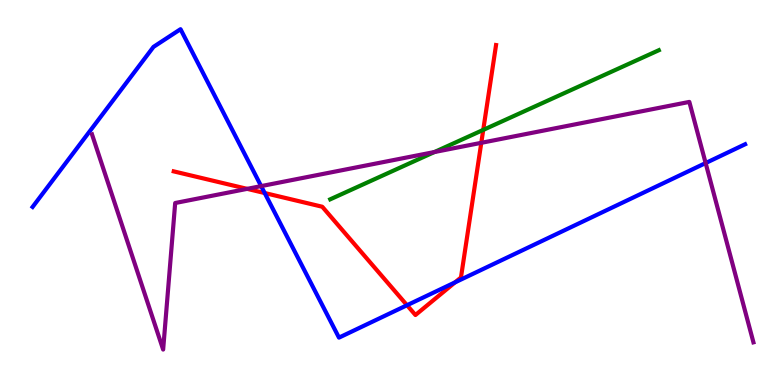[{'lines': ['blue', 'red'], 'intersections': [{'x': 3.42, 'y': 4.99}, {'x': 5.25, 'y': 2.07}, {'x': 5.87, 'y': 2.67}]}, {'lines': ['green', 'red'], 'intersections': [{'x': 6.24, 'y': 6.63}]}, {'lines': ['purple', 'red'], 'intersections': [{'x': 3.19, 'y': 5.09}, {'x': 6.21, 'y': 6.29}]}, {'lines': ['blue', 'green'], 'intersections': []}, {'lines': ['blue', 'purple'], 'intersections': [{'x': 3.37, 'y': 5.17}, {'x': 9.1, 'y': 5.76}]}, {'lines': ['green', 'purple'], 'intersections': [{'x': 5.61, 'y': 6.05}]}]